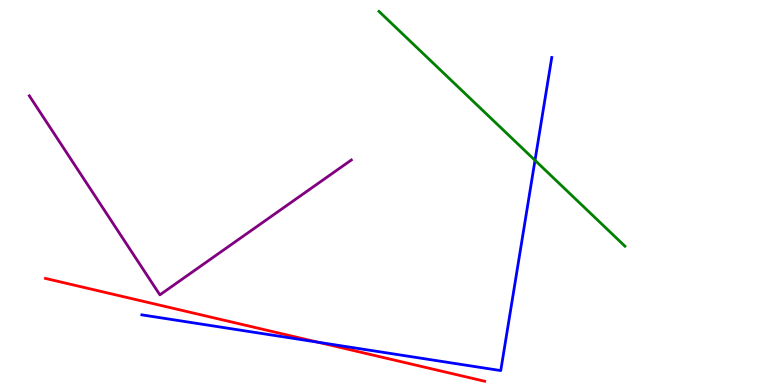[{'lines': ['blue', 'red'], 'intersections': [{'x': 4.1, 'y': 1.11}]}, {'lines': ['green', 'red'], 'intersections': []}, {'lines': ['purple', 'red'], 'intersections': []}, {'lines': ['blue', 'green'], 'intersections': [{'x': 6.9, 'y': 5.84}]}, {'lines': ['blue', 'purple'], 'intersections': []}, {'lines': ['green', 'purple'], 'intersections': []}]